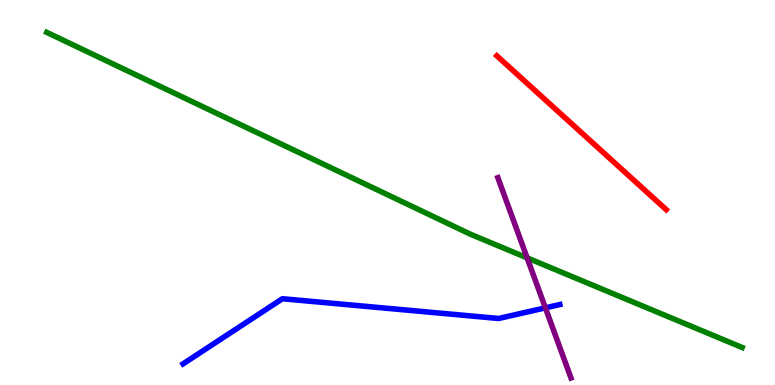[{'lines': ['blue', 'red'], 'intersections': []}, {'lines': ['green', 'red'], 'intersections': []}, {'lines': ['purple', 'red'], 'intersections': []}, {'lines': ['blue', 'green'], 'intersections': []}, {'lines': ['blue', 'purple'], 'intersections': [{'x': 7.04, 'y': 2.0}]}, {'lines': ['green', 'purple'], 'intersections': [{'x': 6.8, 'y': 3.3}]}]